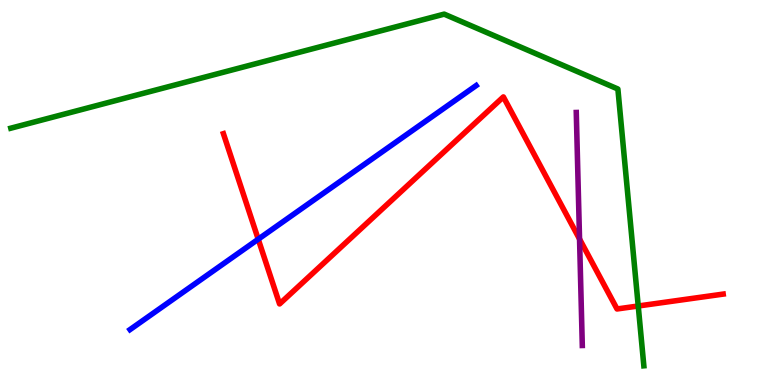[{'lines': ['blue', 'red'], 'intersections': [{'x': 3.33, 'y': 3.79}]}, {'lines': ['green', 'red'], 'intersections': [{'x': 8.24, 'y': 2.05}]}, {'lines': ['purple', 'red'], 'intersections': [{'x': 7.48, 'y': 3.79}]}, {'lines': ['blue', 'green'], 'intersections': []}, {'lines': ['blue', 'purple'], 'intersections': []}, {'lines': ['green', 'purple'], 'intersections': []}]